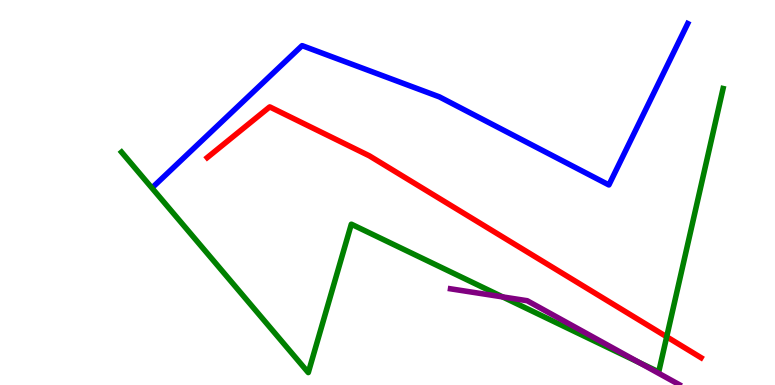[{'lines': ['blue', 'red'], 'intersections': []}, {'lines': ['green', 'red'], 'intersections': [{'x': 8.6, 'y': 1.25}]}, {'lines': ['purple', 'red'], 'intersections': []}, {'lines': ['blue', 'green'], 'intersections': []}, {'lines': ['blue', 'purple'], 'intersections': []}, {'lines': ['green', 'purple'], 'intersections': [{'x': 6.49, 'y': 2.29}, {'x': 8.25, 'y': 0.584}]}]